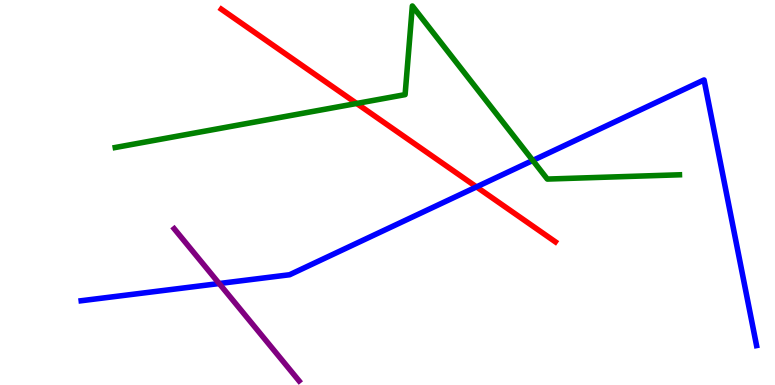[{'lines': ['blue', 'red'], 'intersections': [{'x': 6.15, 'y': 5.15}]}, {'lines': ['green', 'red'], 'intersections': [{'x': 4.6, 'y': 7.31}]}, {'lines': ['purple', 'red'], 'intersections': []}, {'lines': ['blue', 'green'], 'intersections': [{'x': 6.87, 'y': 5.83}]}, {'lines': ['blue', 'purple'], 'intersections': [{'x': 2.83, 'y': 2.64}]}, {'lines': ['green', 'purple'], 'intersections': []}]